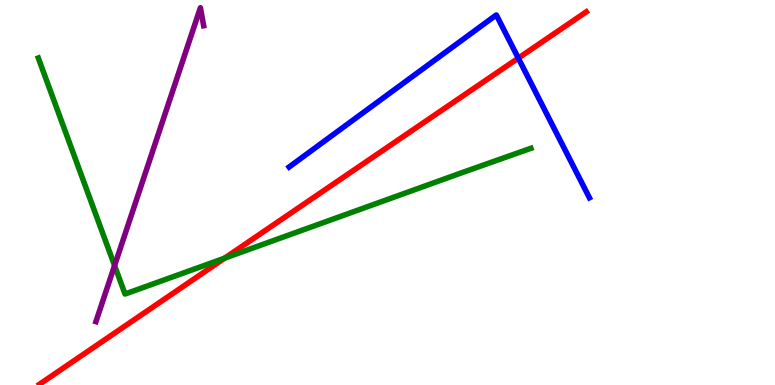[{'lines': ['blue', 'red'], 'intersections': [{'x': 6.69, 'y': 8.49}]}, {'lines': ['green', 'red'], 'intersections': [{'x': 2.9, 'y': 3.29}]}, {'lines': ['purple', 'red'], 'intersections': []}, {'lines': ['blue', 'green'], 'intersections': []}, {'lines': ['blue', 'purple'], 'intersections': []}, {'lines': ['green', 'purple'], 'intersections': [{'x': 1.48, 'y': 3.1}]}]